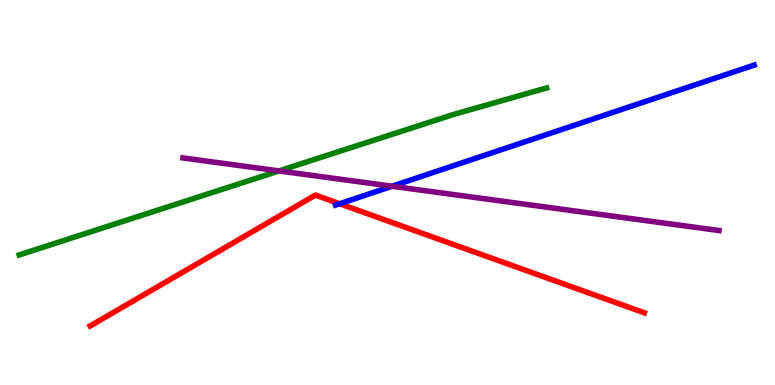[{'lines': ['blue', 'red'], 'intersections': [{'x': 4.38, 'y': 4.71}]}, {'lines': ['green', 'red'], 'intersections': []}, {'lines': ['purple', 'red'], 'intersections': []}, {'lines': ['blue', 'green'], 'intersections': []}, {'lines': ['blue', 'purple'], 'intersections': [{'x': 5.06, 'y': 5.16}]}, {'lines': ['green', 'purple'], 'intersections': [{'x': 3.6, 'y': 5.56}]}]